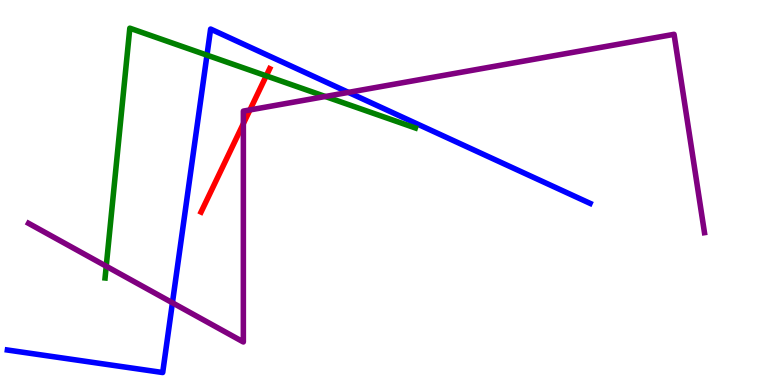[{'lines': ['blue', 'red'], 'intersections': []}, {'lines': ['green', 'red'], 'intersections': [{'x': 3.44, 'y': 8.03}]}, {'lines': ['purple', 'red'], 'intersections': [{'x': 3.14, 'y': 6.79}, {'x': 3.22, 'y': 7.14}]}, {'lines': ['blue', 'green'], 'intersections': [{'x': 2.67, 'y': 8.57}]}, {'lines': ['blue', 'purple'], 'intersections': [{'x': 2.22, 'y': 2.14}, {'x': 4.5, 'y': 7.6}]}, {'lines': ['green', 'purple'], 'intersections': [{'x': 1.37, 'y': 3.09}, {'x': 4.2, 'y': 7.49}]}]